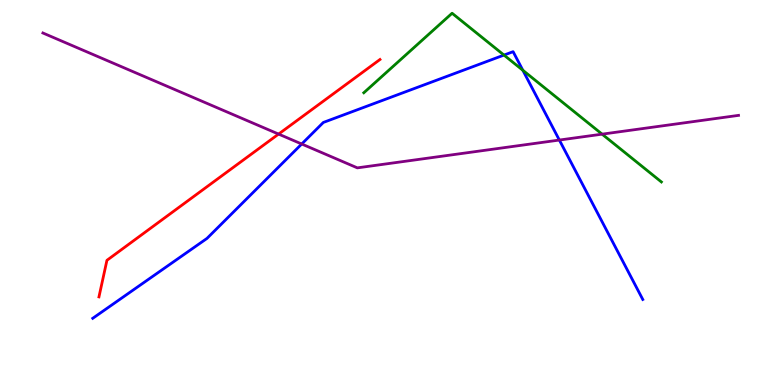[{'lines': ['blue', 'red'], 'intersections': []}, {'lines': ['green', 'red'], 'intersections': []}, {'lines': ['purple', 'red'], 'intersections': [{'x': 3.59, 'y': 6.52}]}, {'lines': ['blue', 'green'], 'intersections': [{'x': 6.5, 'y': 8.57}, {'x': 6.75, 'y': 8.17}]}, {'lines': ['blue', 'purple'], 'intersections': [{'x': 3.89, 'y': 6.26}, {'x': 7.22, 'y': 6.36}]}, {'lines': ['green', 'purple'], 'intersections': [{'x': 7.77, 'y': 6.52}]}]